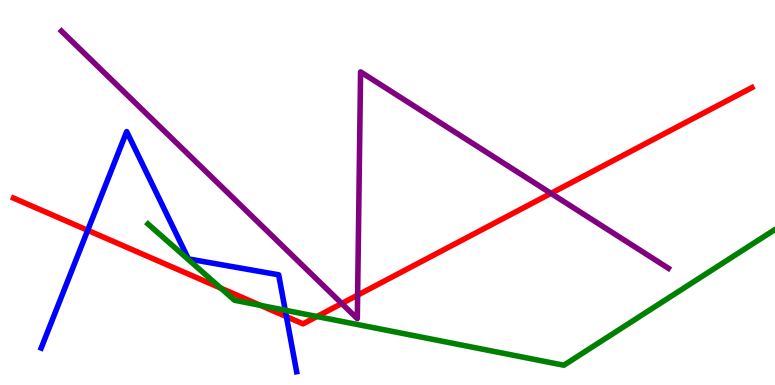[{'lines': ['blue', 'red'], 'intersections': [{'x': 1.13, 'y': 4.02}, {'x': 3.7, 'y': 1.78}]}, {'lines': ['green', 'red'], 'intersections': [{'x': 2.85, 'y': 2.52}, {'x': 3.36, 'y': 2.07}, {'x': 4.09, 'y': 1.78}]}, {'lines': ['purple', 'red'], 'intersections': [{'x': 4.41, 'y': 2.12}, {'x': 4.61, 'y': 2.33}, {'x': 7.11, 'y': 4.98}]}, {'lines': ['blue', 'green'], 'intersections': [{'x': 3.68, 'y': 1.94}]}, {'lines': ['blue', 'purple'], 'intersections': []}, {'lines': ['green', 'purple'], 'intersections': []}]